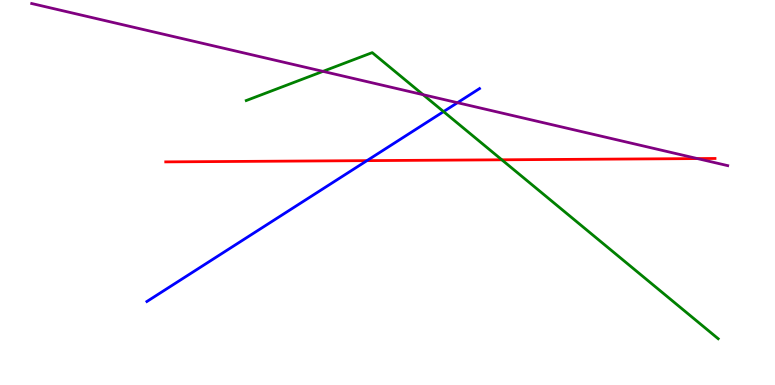[{'lines': ['blue', 'red'], 'intersections': [{'x': 4.74, 'y': 5.83}]}, {'lines': ['green', 'red'], 'intersections': [{'x': 6.48, 'y': 5.85}]}, {'lines': ['purple', 'red'], 'intersections': [{'x': 9.0, 'y': 5.88}]}, {'lines': ['blue', 'green'], 'intersections': [{'x': 5.72, 'y': 7.1}]}, {'lines': ['blue', 'purple'], 'intersections': [{'x': 5.9, 'y': 7.33}]}, {'lines': ['green', 'purple'], 'intersections': [{'x': 4.17, 'y': 8.15}, {'x': 5.46, 'y': 7.54}]}]